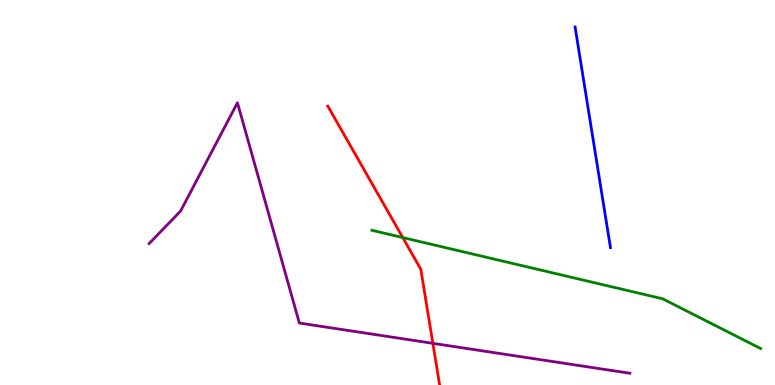[{'lines': ['blue', 'red'], 'intersections': []}, {'lines': ['green', 'red'], 'intersections': [{'x': 5.2, 'y': 3.83}]}, {'lines': ['purple', 'red'], 'intersections': [{'x': 5.59, 'y': 1.08}]}, {'lines': ['blue', 'green'], 'intersections': []}, {'lines': ['blue', 'purple'], 'intersections': []}, {'lines': ['green', 'purple'], 'intersections': []}]